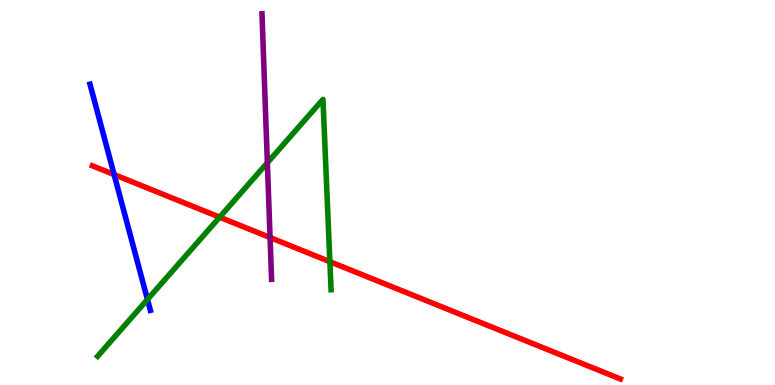[{'lines': ['blue', 'red'], 'intersections': [{'x': 1.47, 'y': 5.47}]}, {'lines': ['green', 'red'], 'intersections': [{'x': 2.83, 'y': 4.36}, {'x': 4.26, 'y': 3.2}]}, {'lines': ['purple', 'red'], 'intersections': [{'x': 3.48, 'y': 3.83}]}, {'lines': ['blue', 'green'], 'intersections': [{'x': 1.9, 'y': 2.22}]}, {'lines': ['blue', 'purple'], 'intersections': []}, {'lines': ['green', 'purple'], 'intersections': [{'x': 3.45, 'y': 5.77}]}]